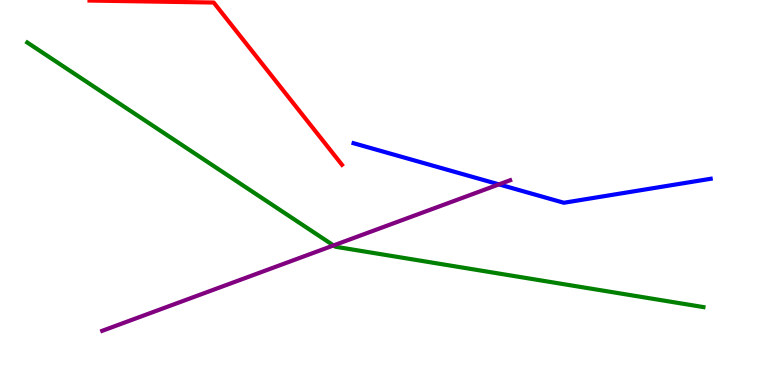[{'lines': ['blue', 'red'], 'intersections': []}, {'lines': ['green', 'red'], 'intersections': []}, {'lines': ['purple', 'red'], 'intersections': []}, {'lines': ['blue', 'green'], 'intersections': []}, {'lines': ['blue', 'purple'], 'intersections': [{'x': 6.44, 'y': 5.21}]}, {'lines': ['green', 'purple'], 'intersections': [{'x': 4.3, 'y': 3.63}]}]